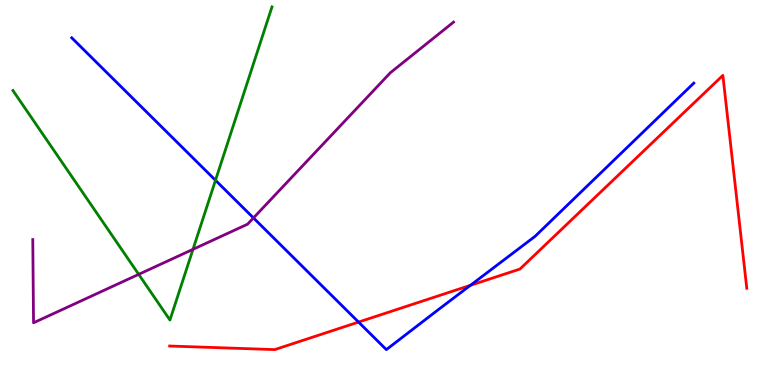[{'lines': ['blue', 'red'], 'intersections': [{'x': 4.63, 'y': 1.63}, {'x': 6.07, 'y': 2.59}]}, {'lines': ['green', 'red'], 'intersections': []}, {'lines': ['purple', 'red'], 'intersections': []}, {'lines': ['blue', 'green'], 'intersections': [{'x': 2.78, 'y': 5.32}]}, {'lines': ['blue', 'purple'], 'intersections': [{'x': 3.27, 'y': 4.34}]}, {'lines': ['green', 'purple'], 'intersections': [{'x': 1.79, 'y': 2.87}, {'x': 2.49, 'y': 3.52}]}]